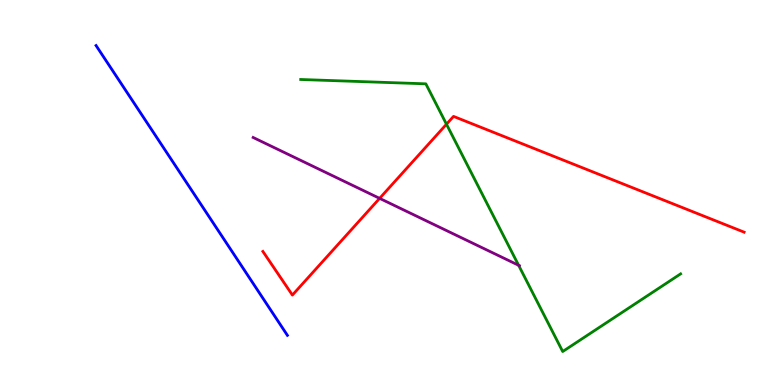[{'lines': ['blue', 'red'], 'intersections': []}, {'lines': ['green', 'red'], 'intersections': [{'x': 5.76, 'y': 6.77}]}, {'lines': ['purple', 'red'], 'intersections': [{'x': 4.9, 'y': 4.85}]}, {'lines': ['blue', 'green'], 'intersections': []}, {'lines': ['blue', 'purple'], 'intersections': []}, {'lines': ['green', 'purple'], 'intersections': [{'x': 6.69, 'y': 3.11}]}]